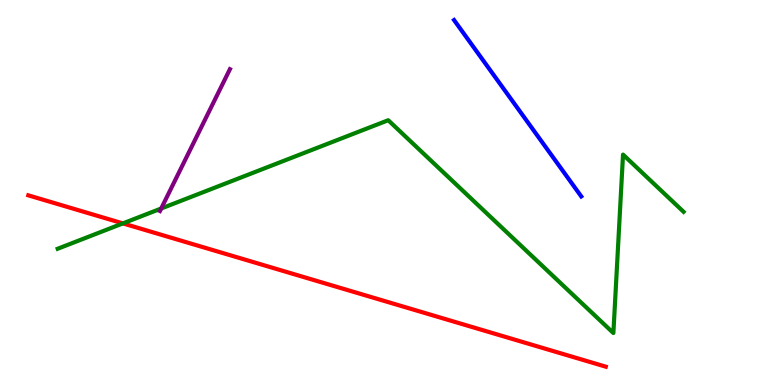[{'lines': ['blue', 'red'], 'intersections': []}, {'lines': ['green', 'red'], 'intersections': [{'x': 1.59, 'y': 4.2}]}, {'lines': ['purple', 'red'], 'intersections': []}, {'lines': ['blue', 'green'], 'intersections': []}, {'lines': ['blue', 'purple'], 'intersections': []}, {'lines': ['green', 'purple'], 'intersections': [{'x': 2.08, 'y': 4.58}]}]